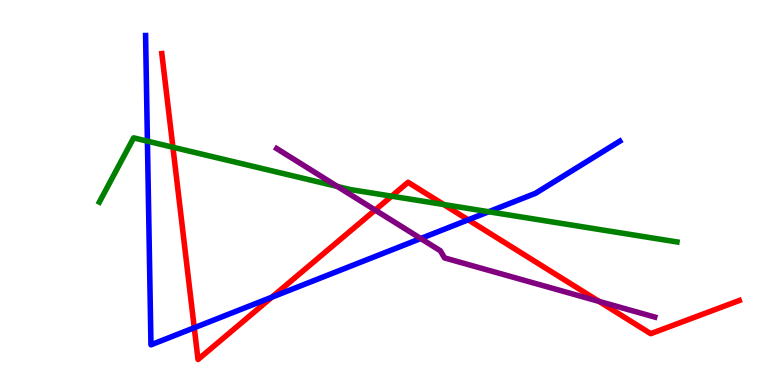[{'lines': ['blue', 'red'], 'intersections': [{'x': 2.51, 'y': 1.49}, {'x': 3.51, 'y': 2.28}, {'x': 6.04, 'y': 4.29}]}, {'lines': ['green', 'red'], 'intersections': [{'x': 2.23, 'y': 6.18}, {'x': 5.05, 'y': 4.9}, {'x': 5.73, 'y': 4.69}]}, {'lines': ['purple', 'red'], 'intersections': [{'x': 4.84, 'y': 4.54}, {'x': 7.73, 'y': 2.17}]}, {'lines': ['blue', 'green'], 'intersections': [{'x': 1.9, 'y': 6.33}, {'x': 6.31, 'y': 4.5}]}, {'lines': ['blue', 'purple'], 'intersections': [{'x': 5.43, 'y': 3.8}]}, {'lines': ['green', 'purple'], 'intersections': [{'x': 4.35, 'y': 5.16}]}]